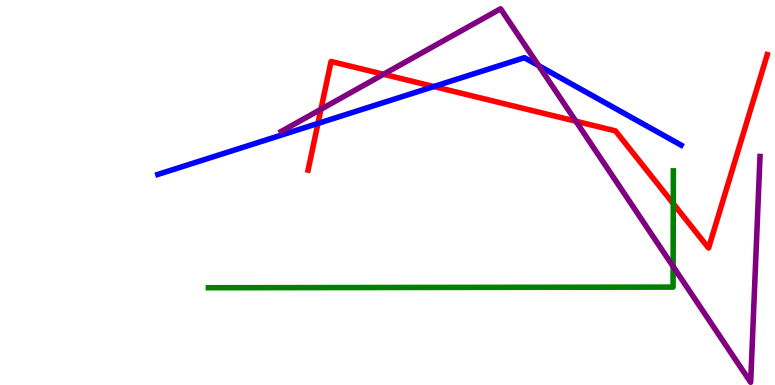[{'lines': ['blue', 'red'], 'intersections': [{'x': 4.1, 'y': 6.79}, {'x': 5.6, 'y': 7.75}]}, {'lines': ['green', 'red'], 'intersections': [{'x': 8.69, 'y': 4.71}]}, {'lines': ['purple', 'red'], 'intersections': [{'x': 4.14, 'y': 7.16}, {'x': 4.95, 'y': 8.07}, {'x': 7.43, 'y': 6.85}]}, {'lines': ['blue', 'green'], 'intersections': []}, {'lines': ['blue', 'purple'], 'intersections': [{'x': 6.95, 'y': 8.29}]}, {'lines': ['green', 'purple'], 'intersections': [{'x': 8.69, 'y': 3.08}]}]